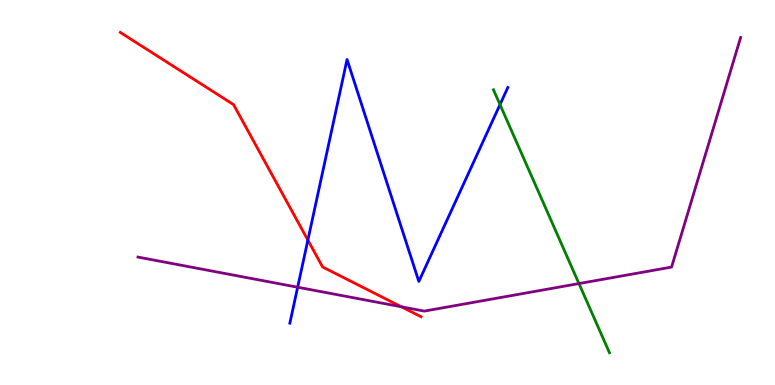[{'lines': ['blue', 'red'], 'intersections': [{'x': 3.97, 'y': 3.76}]}, {'lines': ['green', 'red'], 'intersections': []}, {'lines': ['purple', 'red'], 'intersections': [{'x': 5.18, 'y': 2.03}]}, {'lines': ['blue', 'green'], 'intersections': [{'x': 6.45, 'y': 7.28}]}, {'lines': ['blue', 'purple'], 'intersections': [{'x': 3.84, 'y': 2.54}]}, {'lines': ['green', 'purple'], 'intersections': [{'x': 7.47, 'y': 2.63}]}]